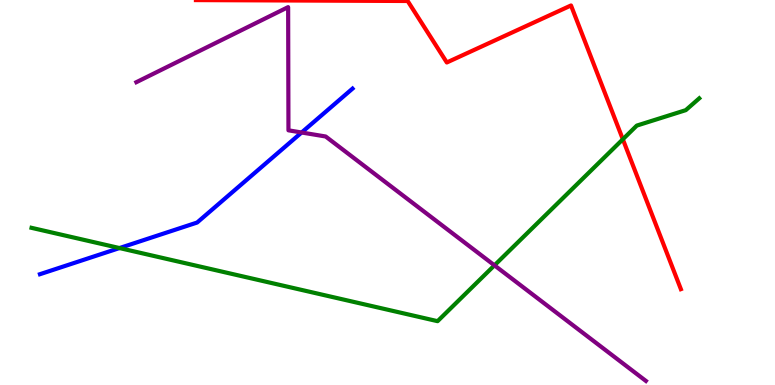[{'lines': ['blue', 'red'], 'intersections': []}, {'lines': ['green', 'red'], 'intersections': [{'x': 8.04, 'y': 6.38}]}, {'lines': ['purple', 'red'], 'intersections': []}, {'lines': ['blue', 'green'], 'intersections': [{'x': 1.54, 'y': 3.56}]}, {'lines': ['blue', 'purple'], 'intersections': [{'x': 3.89, 'y': 6.56}]}, {'lines': ['green', 'purple'], 'intersections': [{'x': 6.38, 'y': 3.11}]}]